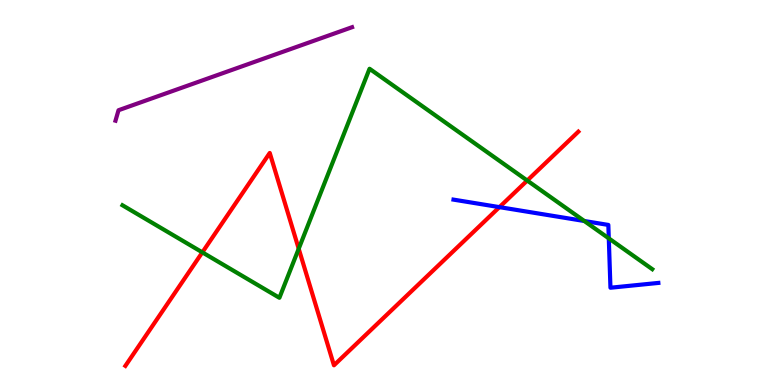[{'lines': ['blue', 'red'], 'intersections': [{'x': 6.44, 'y': 4.62}]}, {'lines': ['green', 'red'], 'intersections': [{'x': 2.61, 'y': 3.45}, {'x': 3.85, 'y': 3.54}, {'x': 6.8, 'y': 5.31}]}, {'lines': ['purple', 'red'], 'intersections': []}, {'lines': ['blue', 'green'], 'intersections': [{'x': 7.54, 'y': 4.26}, {'x': 7.86, 'y': 3.81}]}, {'lines': ['blue', 'purple'], 'intersections': []}, {'lines': ['green', 'purple'], 'intersections': []}]